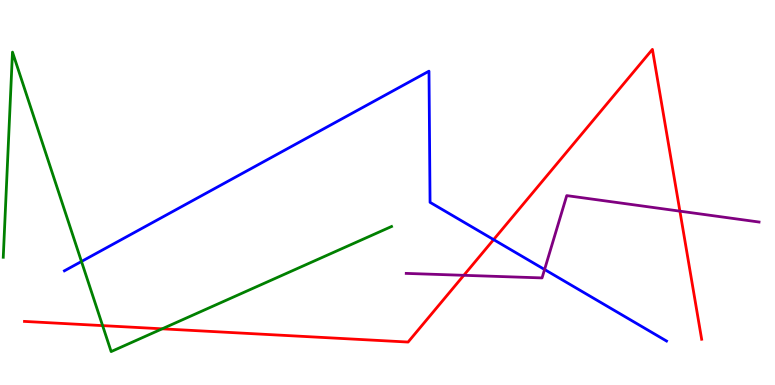[{'lines': ['blue', 'red'], 'intersections': [{'x': 6.37, 'y': 3.78}]}, {'lines': ['green', 'red'], 'intersections': [{'x': 1.32, 'y': 1.54}, {'x': 2.09, 'y': 1.46}]}, {'lines': ['purple', 'red'], 'intersections': [{'x': 5.98, 'y': 2.85}, {'x': 8.77, 'y': 4.52}]}, {'lines': ['blue', 'green'], 'intersections': [{'x': 1.05, 'y': 3.21}]}, {'lines': ['blue', 'purple'], 'intersections': [{'x': 7.03, 'y': 3.0}]}, {'lines': ['green', 'purple'], 'intersections': []}]